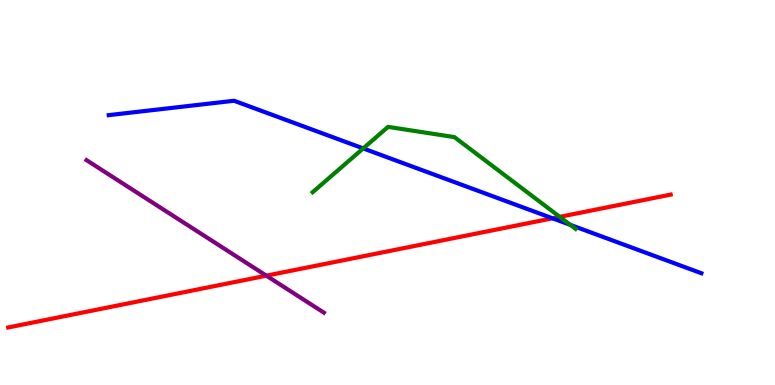[{'lines': ['blue', 'red'], 'intersections': [{'x': 7.13, 'y': 4.33}]}, {'lines': ['green', 'red'], 'intersections': [{'x': 7.22, 'y': 4.37}]}, {'lines': ['purple', 'red'], 'intersections': [{'x': 3.44, 'y': 2.84}]}, {'lines': ['blue', 'green'], 'intersections': [{'x': 4.69, 'y': 6.14}, {'x': 7.36, 'y': 4.16}]}, {'lines': ['blue', 'purple'], 'intersections': []}, {'lines': ['green', 'purple'], 'intersections': []}]